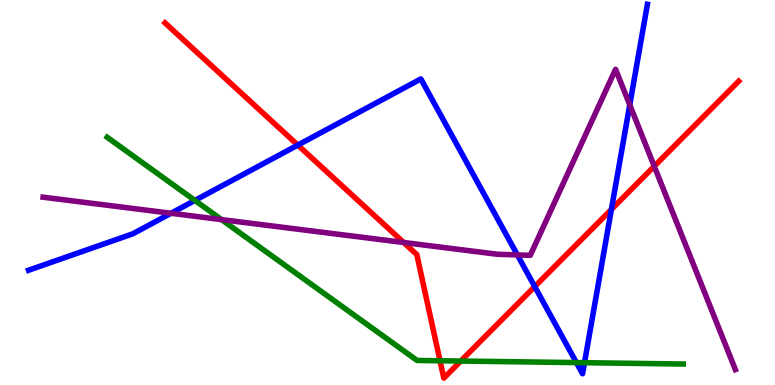[{'lines': ['blue', 'red'], 'intersections': [{'x': 3.84, 'y': 6.23}, {'x': 6.9, 'y': 2.56}, {'x': 7.89, 'y': 4.56}]}, {'lines': ['green', 'red'], 'intersections': [{'x': 5.68, 'y': 0.629}, {'x': 5.95, 'y': 0.622}]}, {'lines': ['purple', 'red'], 'intersections': [{'x': 5.21, 'y': 3.7}, {'x': 8.44, 'y': 5.68}]}, {'lines': ['blue', 'green'], 'intersections': [{'x': 2.51, 'y': 4.79}, {'x': 7.44, 'y': 0.582}, {'x': 7.54, 'y': 0.579}]}, {'lines': ['blue', 'purple'], 'intersections': [{'x': 2.21, 'y': 4.46}, {'x': 6.68, 'y': 3.38}, {'x': 8.13, 'y': 7.28}]}, {'lines': ['green', 'purple'], 'intersections': [{'x': 2.86, 'y': 4.3}]}]